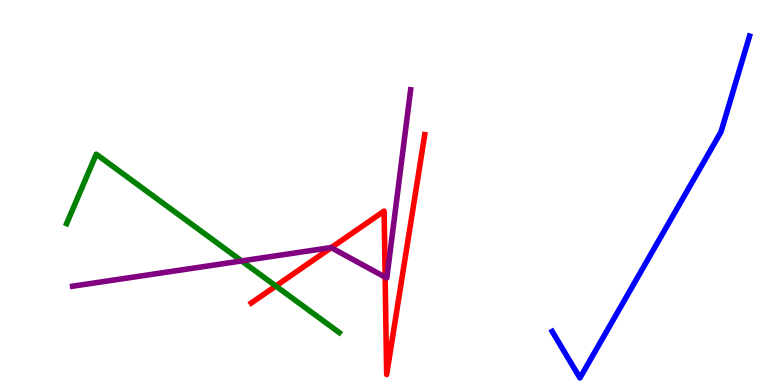[{'lines': ['blue', 'red'], 'intersections': []}, {'lines': ['green', 'red'], 'intersections': [{'x': 3.56, 'y': 2.57}]}, {'lines': ['purple', 'red'], 'intersections': [{'x': 4.27, 'y': 3.57}, {'x': 4.97, 'y': 2.8}]}, {'lines': ['blue', 'green'], 'intersections': []}, {'lines': ['blue', 'purple'], 'intersections': []}, {'lines': ['green', 'purple'], 'intersections': [{'x': 3.12, 'y': 3.22}]}]